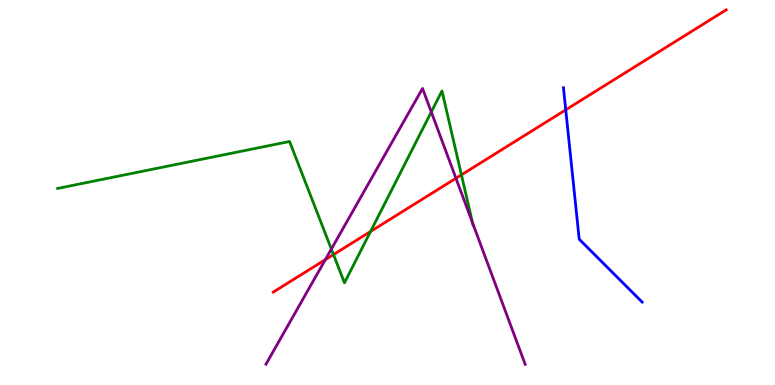[{'lines': ['blue', 'red'], 'intersections': [{'x': 7.3, 'y': 7.15}]}, {'lines': ['green', 'red'], 'intersections': [{'x': 4.3, 'y': 3.39}, {'x': 4.78, 'y': 3.99}, {'x': 5.95, 'y': 5.46}]}, {'lines': ['purple', 'red'], 'intersections': [{'x': 4.2, 'y': 3.26}, {'x': 5.88, 'y': 5.37}]}, {'lines': ['blue', 'green'], 'intersections': []}, {'lines': ['blue', 'purple'], 'intersections': []}, {'lines': ['green', 'purple'], 'intersections': [{'x': 4.28, 'y': 3.53}, {'x': 5.57, 'y': 7.09}, {'x': 6.1, 'y': 4.21}]}]